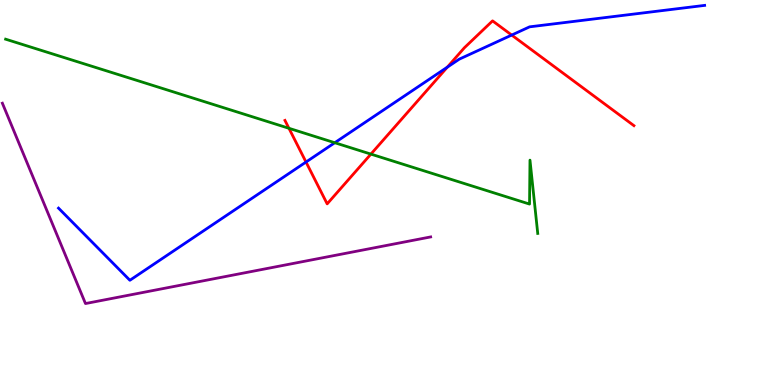[{'lines': ['blue', 'red'], 'intersections': [{'x': 3.95, 'y': 5.79}, {'x': 5.77, 'y': 8.26}, {'x': 6.6, 'y': 9.09}]}, {'lines': ['green', 'red'], 'intersections': [{'x': 3.73, 'y': 6.67}, {'x': 4.79, 'y': 6.0}]}, {'lines': ['purple', 'red'], 'intersections': []}, {'lines': ['blue', 'green'], 'intersections': [{'x': 4.32, 'y': 6.29}]}, {'lines': ['blue', 'purple'], 'intersections': []}, {'lines': ['green', 'purple'], 'intersections': []}]